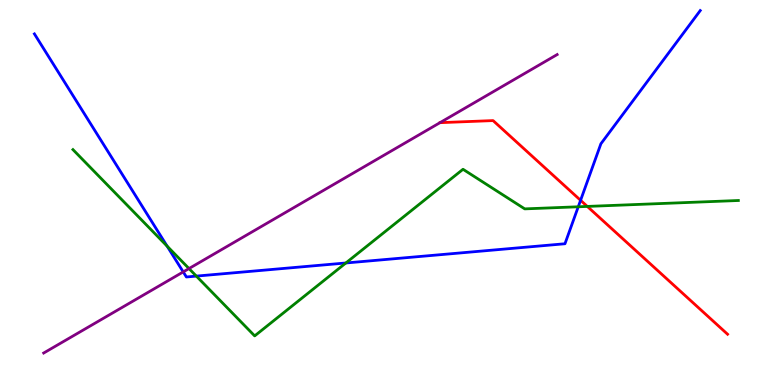[{'lines': ['blue', 'red'], 'intersections': [{'x': 7.49, 'y': 4.8}]}, {'lines': ['green', 'red'], 'intersections': [{'x': 7.58, 'y': 4.64}]}, {'lines': ['purple', 'red'], 'intersections': []}, {'lines': ['blue', 'green'], 'intersections': [{'x': 2.16, 'y': 3.61}, {'x': 2.53, 'y': 2.83}, {'x': 4.46, 'y': 3.17}, {'x': 7.46, 'y': 4.63}]}, {'lines': ['blue', 'purple'], 'intersections': [{'x': 2.36, 'y': 2.94}]}, {'lines': ['green', 'purple'], 'intersections': [{'x': 2.44, 'y': 3.02}]}]